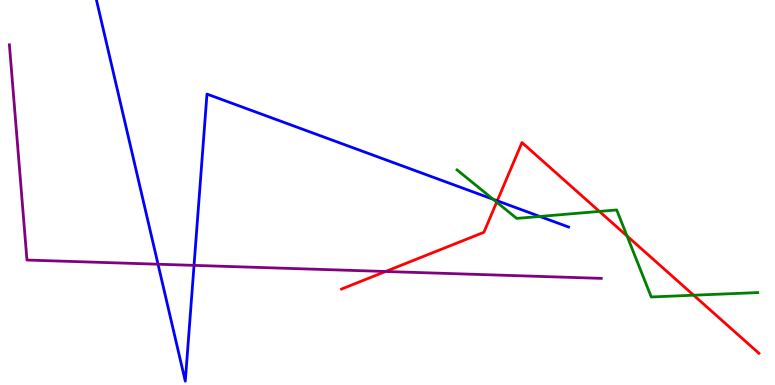[{'lines': ['blue', 'red'], 'intersections': [{'x': 6.42, 'y': 4.78}]}, {'lines': ['green', 'red'], 'intersections': [{'x': 6.41, 'y': 4.75}, {'x': 7.73, 'y': 4.51}, {'x': 8.09, 'y': 3.87}, {'x': 8.95, 'y': 2.33}]}, {'lines': ['purple', 'red'], 'intersections': [{'x': 4.98, 'y': 2.95}]}, {'lines': ['blue', 'green'], 'intersections': [{'x': 6.36, 'y': 4.82}, {'x': 6.97, 'y': 4.38}]}, {'lines': ['blue', 'purple'], 'intersections': [{'x': 2.04, 'y': 3.14}, {'x': 2.5, 'y': 3.11}]}, {'lines': ['green', 'purple'], 'intersections': []}]